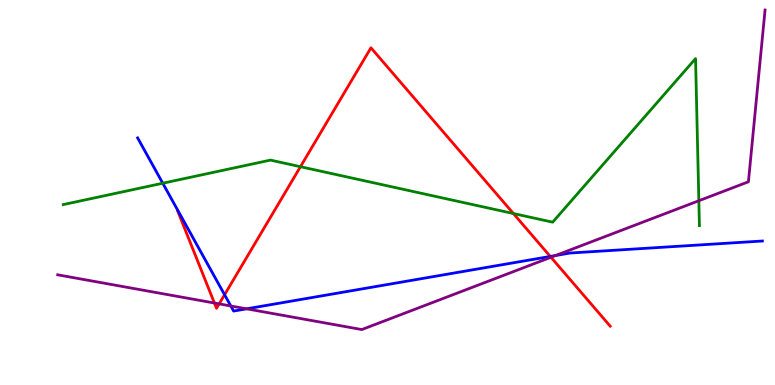[{'lines': ['blue', 'red'], 'intersections': [{'x': 2.9, 'y': 2.34}, {'x': 7.1, 'y': 3.34}]}, {'lines': ['green', 'red'], 'intersections': [{'x': 3.88, 'y': 5.67}, {'x': 6.62, 'y': 4.45}]}, {'lines': ['purple', 'red'], 'intersections': [{'x': 2.77, 'y': 2.13}, {'x': 2.83, 'y': 2.11}, {'x': 7.11, 'y': 3.32}]}, {'lines': ['blue', 'green'], 'intersections': [{'x': 2.1, 'y': 5.24}]}, {'lines': ['blue', 'purple'], 'intersections': [{'x': 2.98, 'y': 2.05}, {'x': 3.18, 'y': 1.98}, {'x': 7.17, 'y': 3.36}]}, {'lines': ['green', 'purple'], 'intersections': [{'x': 9.02, 'y': 4.79}]}]